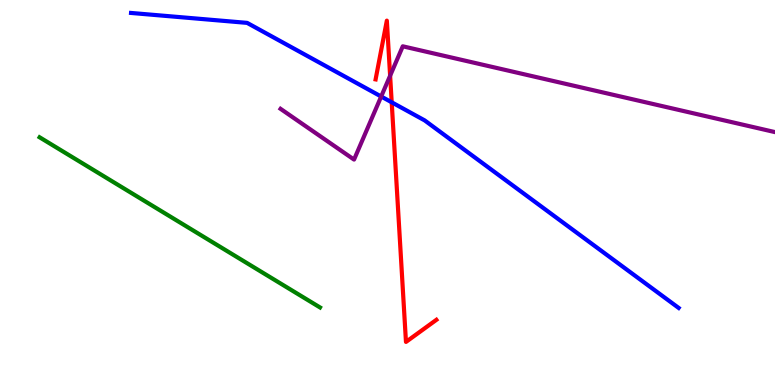[{'lines': ['blue', 'red'], 'intersections': [{'x': 5.05, 'y': 7.34}]}, {'lines': ['green', 'red'], 'intersections': []}, {'lines': ['purple', 'red'], 'intersections': [{'x': 5.03, 'y': 8.03}]}, {'lines': ['blue', 'green'], 'intersections': []}, {'lines': ['blue', 'purple'], 'intersections': [{'x': 4.92, 'y': 7.49}]}, {'lines': ['green', 'purple'], 'intersections': []}]